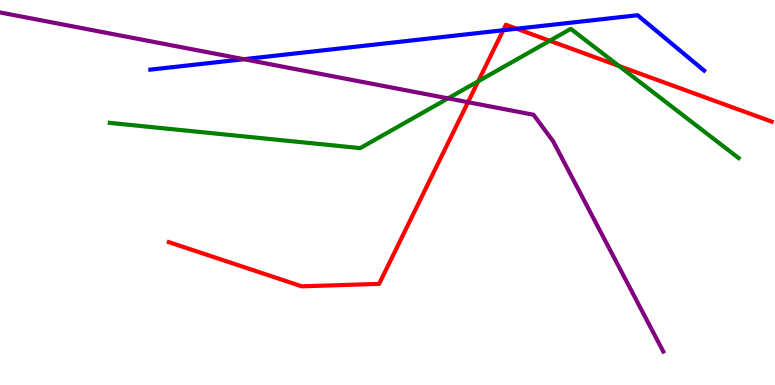[{'lines': ['blue', 'red'], 'intersections': [{'x': 6.49, 'y': 9.21}, {'x': 6.67, 'y': 9.25}]}, {'lines': ['green', 'red'], 'intersections': [{'x': 6.17, 'y': 7.89}, {'x': 7.09, 'y': 8.94}, {'x': 7.99, 'y': 8.29}]}, {'lines': ['purple', 'red'], 'intersections': [{'x': 6.04, 'y': 7.35}]}, {'lines': ['blue', 'green'], 'intersections': []}, {'lines': ['blue', 'purple'], 'intersections': [{'x': 3.15, 'y': 8.46}]}, {'lines': ['green', 'purple'], 'intersections': [{'x': 5.78, 'y': 7.45}]}]